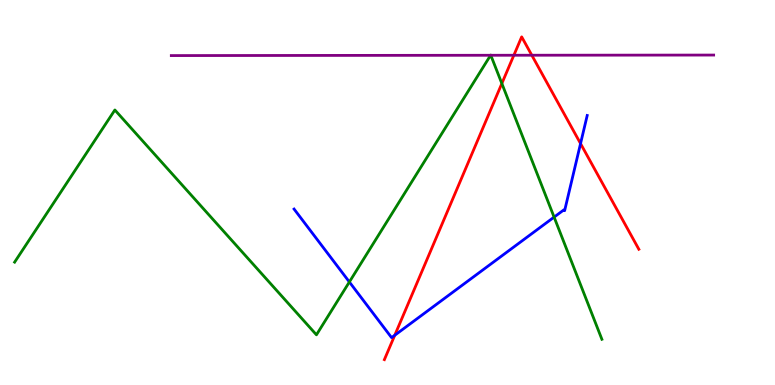[{'lines': ['blue', 'red'], 'intersections': [{'x': 5.09, 'y': 1.29}, {'x': 7.49, 'y': 6.27}]}, {'lines': ['green', 'red'], 'intersections': [{'x': 6.48, 'y': 7.83}]}, {'lines': ['purple', 'red'], 'intersections': [{'x': 6.63, 'y': 8.56}, {'x': 6.86, 'y': 8.57}]}, {'lines': ['blue', 'green'], 'intersections': [{'x': 4.51, 'y': 2.68}, {'x': 7.15, 'y': 4.36}]}, {'lines': ['blue', 'purple'], 'intersections': []}, {'lines': ['green', 'purple'], 'intersections': [{'x': 6.33, 'y': 8.56}, {'x': 6.33, 'y': 8.56}]}]